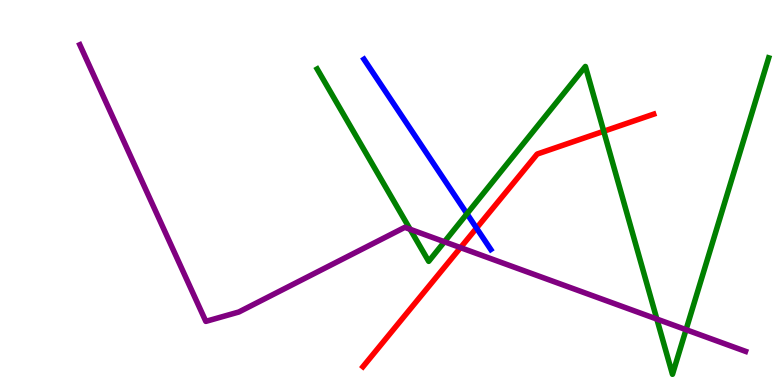[{'lines': ['blue', 'red'], 'intersections': [{'x': 6.15, 'y': 4.08}]}, {'lines': ['green', 'red'], 'intersections': [{'x': 7.79, 'y': 6.59}]}, {'lines': ['purple', 'red'], 'intersections': [{'x': 5.94, 'y': 3.57}]}, {'lines': ['blue', 'green'], 'intersections': [{'x': 6.03, 'y': 4.45}]}, {'lines': ['blue', 'purple'], 'intersections': []}, {'lines': ['green', 'purple'], 'intersections': [{'x': 5.29, 'y': 4.04}, {'x': 5.73, 'y': 3.72}, {'x': 8.48, 'y': 1.71}, {'x': 8.85, 'y': 1.44}]}]